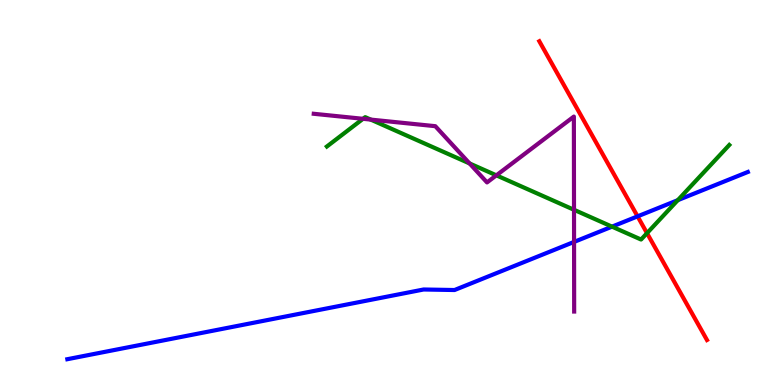[{'lines': ['blue', 'red'], 'intersections': [{'x': 8.23, 'y': 4.38}]}, {'lines': ['green', 'red'], 'intersections': [{'x': 8.35, 'y': 3.94}]}, {'lines': ['purple', 'red'], 'intersections': []}, {'lines': ['blue', 'green'], 'intersections': [{'x': 7.9, 'y': 4.11}, {'x': 8.75, 'y': 4.8}]}, {'lines': ['blue', 'purple'], 'intersections': [{'x': 7.41, 'y': 3.72}]}, {'lines': ['green', 'purple'], 'intersections': [{'x': 4.68, 'y': 6.91}, {'x': 4.78, 'y': 6.89}, {'x': 6.06, 'y': 5.75}, {'x': 6.4, 'y': 5.45}, {'x': 7.41, 'y': 4.55}]}]